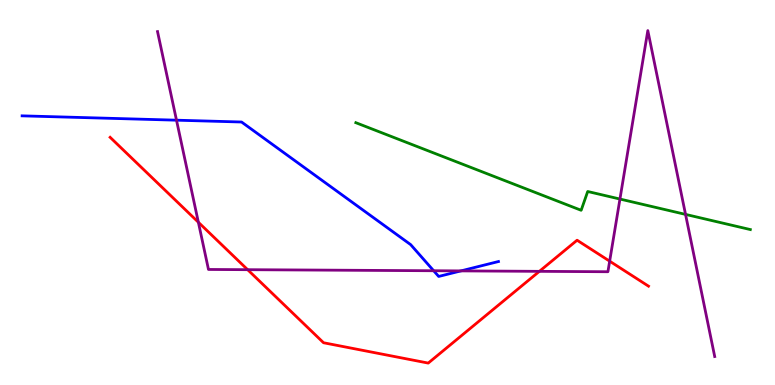[{'lines': ['blue', 'red'], 'intersections': []}, {'lines': ['green', 'red'], 'intersections': []}, {'lines': ['purple', 'red'], 'intersections': [{'x': 2.56, 'y': 4.23}, {'x': 3.2, 'y': 3.0}, {'x': 6.96, 'y': 2.95}, {'x': 7.87, 'y': 3.22}]}, {'lines': ['blue', 'green'], 'intersections': []}, {'lines': ['blue', 'purple'], 'intersections': [{'x': 2.28, 'y': 6.88}, {'x': 5.6, 'y': 2.97}, {'x': 5.95, 'y': 2.96}]}, {'lines': ['green', 'purple'], 'intersections': [{'x': 8.0, 'y': 4.83}, {'x': 8.85, 'y': 4.43}]}]